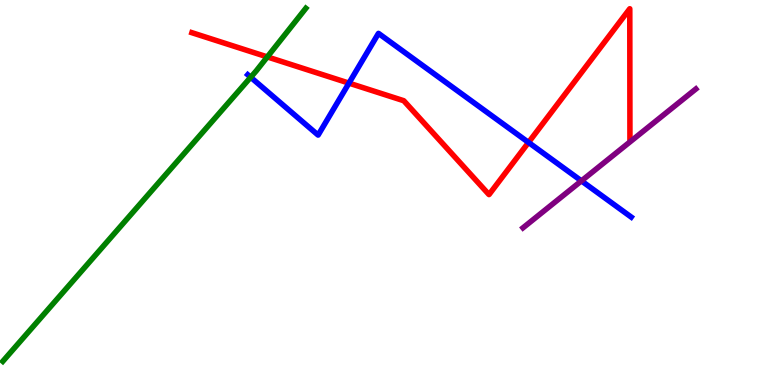[{'lines': ['blue', 'red'], 'intersections': [{'x': 4.5, 'y': 7.84}, {'x': 6.82, 'y': 6.3}]}, {'lines': ['green', 'red'], 'intersections': [{'x': 3.45, 'y': 8.52}]}, {'lines': ['purple', 'red'], 'intersections': []}, {'lines': ['blue', 'green'], 'intersections': [{'x': 3.23, 'y': 7.99}]}, {'lines': ['blue', 'purple'], 'intersections': [{'x': 7.5, 'y': 5.3}]}, {'lines': ['green', 'purple'], 'intersections': []}]